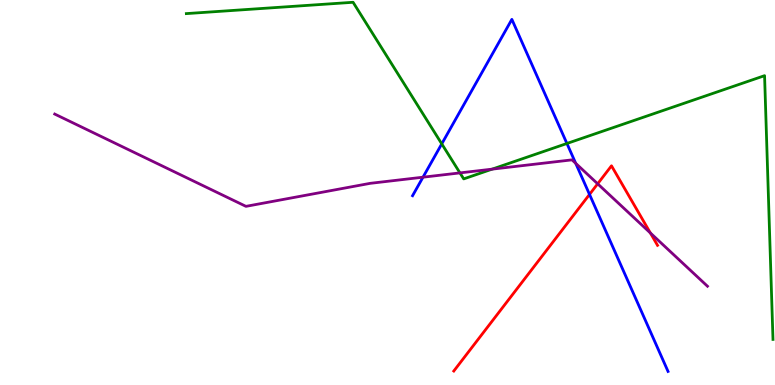[{'lines': ['blue', 'red'], 'intersections': [{'x': 7.61, 'y': 4.95}]}, {'lines': ['green', 'red'], 'intersections': []}, {'lines': ['purple', 'red'], 'intersections': [{'x': 7.71, 'y': 5.23}, {'x': 8.39, 'y': 3.95}]}, {'lines': ['blue', 'green'], 'intersections': [{'x': 5.7, 'y': 6.26}, {'x': 7.32, 'y': 6.27}]}, {'lines': ['blue', 'purple'], 'intersections': [{'x': 5.46, 'y': 5.4}, {'x': 7.43, 'y': 5.76}]}, {'lines': ['green', 'purple'], 'intersections': [{'x': 5.93, 'y': 5.51}, {'x': 6.35, 'y': 5.61}]}]